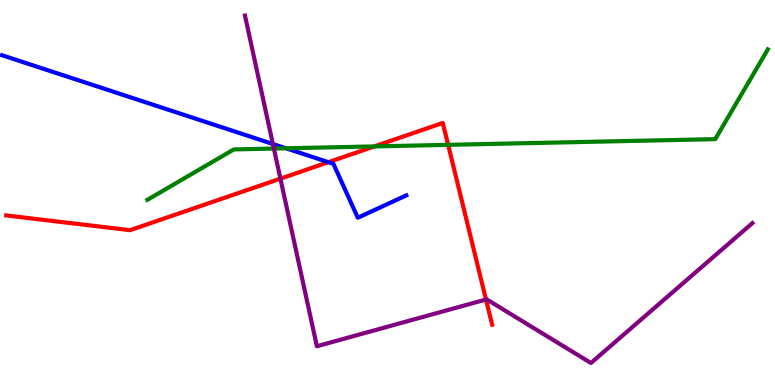[{'lines': ['blue', 'red'], 'intersections': [{'x': 4.24, 'y': 5.79}]}, {'lines': ['green', 'red'], 'intersections': [{'x': 4.83, 'y': 6.2}, {'x': 5.78, 'y': 6.24}]}, {'lines': ['purple', 'red'], 'intersections': [{'x': 3.62, 'y': 5.36}, {'x': 6.27, 'y': 2.22}]}, {'lines': ['blue', 'green'], 'intersections': [{'x': 3.69, 'y': 6.15}]}, {'lines': ['blue', 'purple'], 'intersections': [{'x': 3.52, 'y': 6.26}]}, {'lines': ['green', 'purple'], 'intersections': [{'x': 3.53, 'y': 6.14}]}]